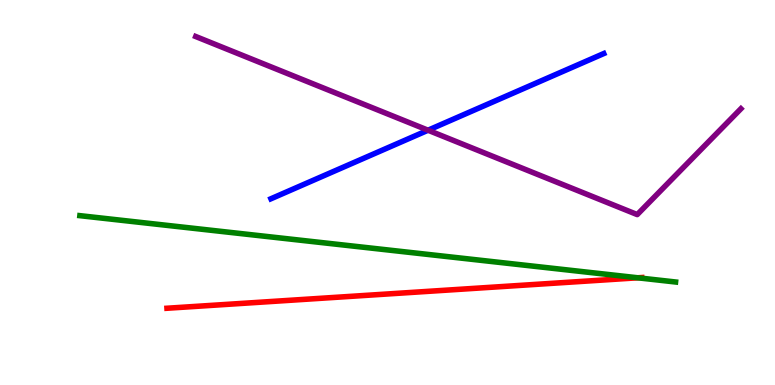[{'lines': ['blue', 'red'], 'intersections': []}, {'lines': ['green', 'red'], 'intersections': [{'x': 8.23, 'y': 2.78}]}, {'lines': ['purple', 'red'], 'intersections': []}, {'lines': ['blue', 'green'], 'intersections': []}, {'lines': ['blue', 'purple'], 'intersections': [{'x': 5.52, 'y': 6.62}]}, {'lines': ['green', 'purple'], 'intersections': []}]